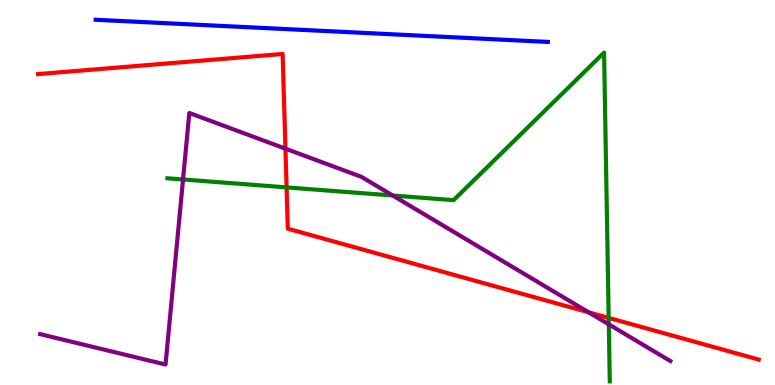[{'lines': ['blue', 'red'], 'intersections': []}, {'lines': ['green', 'red'], 'intersections': [{'x': 3.7, 'y': 5.13}, {'x': 7.85, 'y': 1.74}]}, {'lines': ['purple', 'red'], 'intersections': [{'x': 3.68, 'y': 6.14}, {'x': 7.59, 'y': 1.89}]}, {'lines': ['blue', 'green'], 'intersections': []}, {'lines': ['blue', 'purple'], 'intersections': []}, {'lines': ['green', 'purple'], 'intersections': [{'x': 2.36, 'y': 5.34}, {'x': 5.07, 'y': 4.92}, {'x': 7.86, 'y': 1.58}]}]